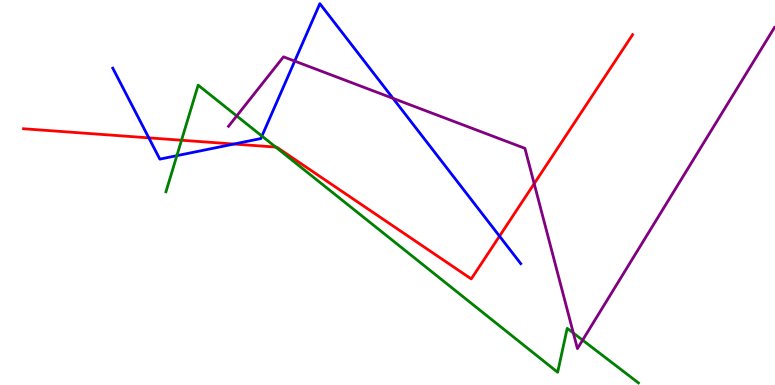[{'lines': ['blue', 'red'], 'intersections': [{'x': 1.92, 'y': 6.42}, {'x': 3.02, 'y': 6.26}, {'x': 6.45, 'y': 3.87}]}, {'lines': ['green', 'red'], 'intersections': [{'x': 2.34, 'y': 6.36}, {'x': 3.56, 'y': 6.18}]}, {'lines': ['purple', 'red'], 'intersections': [{'x': 6.89, 'y': 5.23}]}, {'lines': ['blue', 'green'], 'intersections': [{'x': 2.28, 'y': 5.96}, {'x': 3.38, 'y': 6.47}]}, {'lines': ['blue', 'purple'], 'intersections': [{'x': 3.8, 'y': 8.41}, {'x': 5.07, 'y': 7.45}]}, {'lines': ['green', 'purple'], 'intersections': [{'x': 3.05, 'y': 6.99}, {'x': 7.4, 'y': 1.35}, {'x': 7.52, 'y': 1.17}]}]